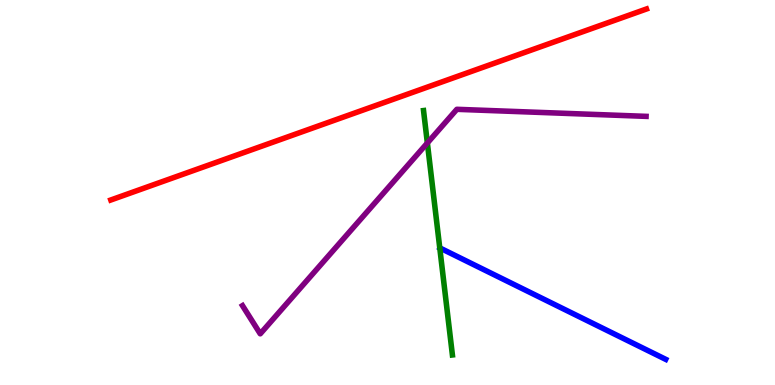[{'lines': ['blue', 'red'], 'intersections': []}, {'lines': ['green', 'red'], 'intersections': []}, {'lines': ['purple', 'red'], 'intersections': []}, {'lines': ['blue', 'green'], 'intersections': []}, {'lines': ['blue', 'purple'], 'intersections': []}, {'lines': ['green', 'purple'], 'intersections': [{'x': 5.51, 'y': 6.29}]}]